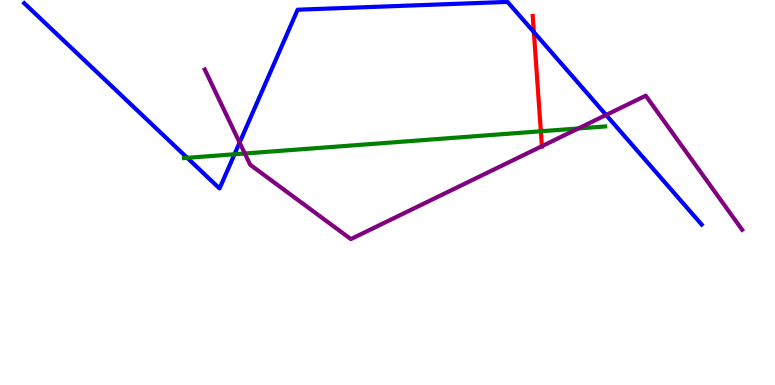[{'lines': ['blue', 'red'], 'intersections': [{'x': 6.89, 'y': 9.17}]}, {'lines': ['green', 'red'], 'intersections': [{'x': 6.98, 'y': 6.59}]}, {'lines': ['purple', 'red'], 'intersections': [{'x': 6.99, 'y': 6.2}]}, {'lines': ['blue', 'green'], 'intersections': [{'x': 2.42, 'y': 5.9}, {'x': 3.03, 'y': 5.99}]}, {'lines': ['blue', 'purple'], 'intersections': [{'x': 3.09, 'y': 6.3}, {'x': 7.82, 'y': 7.01}]}, {'lines': ['green', 'purple'], 'intersections': [{'x': 3.16, 'y': 6.01}, {'x': 7.46, 'y': 6.66}]}]